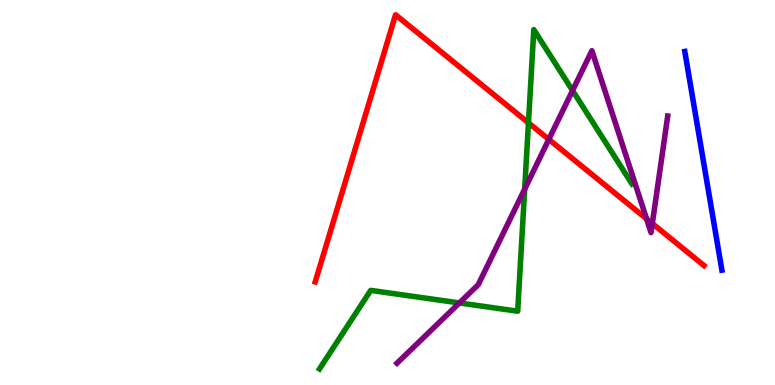[{'lines': ['blue', 'red'], 'intersections': []}, {'lines': ['green', 'red'], 'intersections': [{'x': 6.82, 'y': 6.81}]}, {'lines': ['purple', 'red'], 'intersections': [{'x': 7.08, 'y': 6.38}, {'x': 8.34, 'y': 4.32}, {'x': 8.42, 'y': 4.19}]}, {'lines': ['blue', 'green'], 'intersections': []}, {'lines': ['blue', 'purple'], 'intersections': []}, {'lines': ['green', 'purple'], 'intersections': [{'x': 5.93, 'y': 2.13}, {'x': 6.77, 'y': 5.09}, {'x': 7.39, 'y': 7.65}]}]